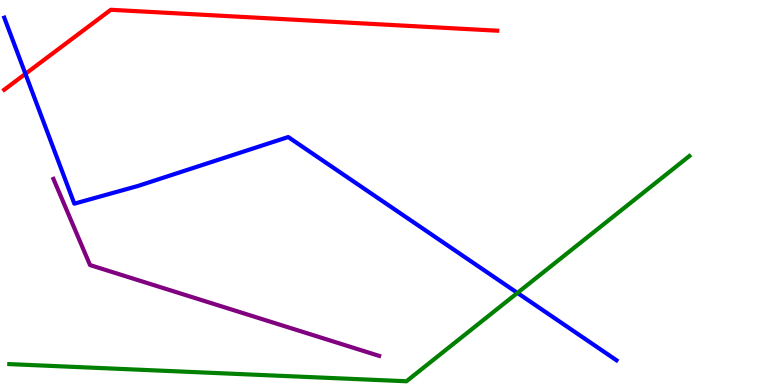[{'lines': ['blue', 'red'], 'intersections': [{'x': 0.328, 'y': 8.08}]}, {'lines': ['green', 'red'], 'intersections': []}, {'lines': ['purple', 'red'], 'intersections': []}, {'lines': ['blue', 'green'], 'intersections': [{'x': 6.68, 'y': 2.39}]}, {'lines': ['blue', 'purple'], 'intersections': []}, {'lines': ['green', 'purple'], 'intersections': []}]